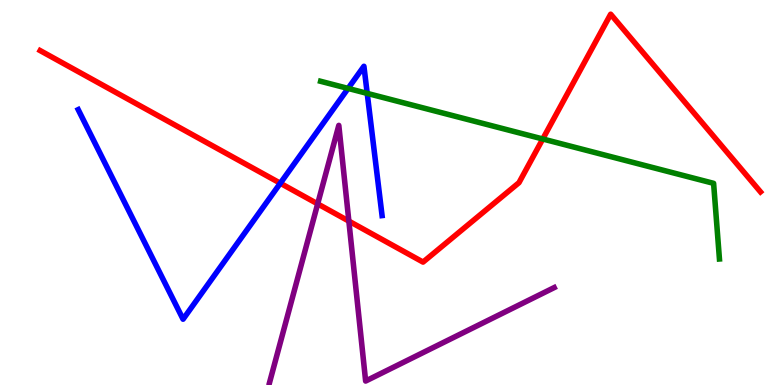[{'lines': ['blue', 'red'], 'intersections': [{'x': 3.62, 'y': 5.24}]}, {'lines': ['green', 'red'], 'intersections': [{'x': 7.0, 'y': 6.39}]}, {'lines': ['purple', 'red'], 'intersections': [{'x': 4.1, 'y': 4.7}, {'x': 4.5, 'y': 4.26}]}, {'lines': ['blue', 'green'], 'intersections': [{'x': 4.49, 'y': 7.7}, {'x': 4.74, 'y': 7.57}]}, {'lines': ['blue', 'purple'], 'intersections': []}, {'lines': ['green', 'purple'], 'intersections': []}]